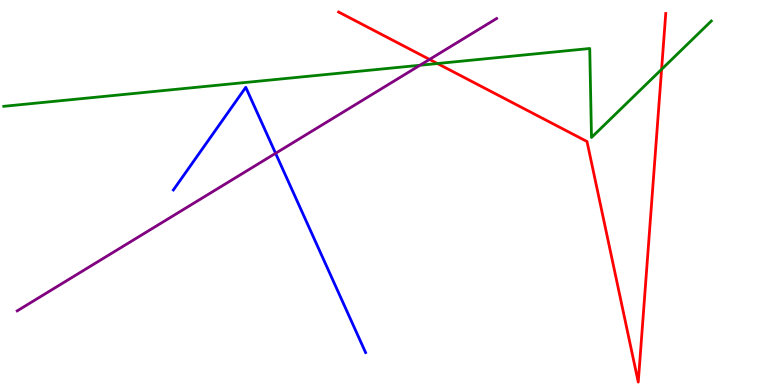[{'lines': ['blue', 'red'], 'intersections': []}, {'lines': ['green', 'red'], 'intersections': [{'x': 5.64, 'y': 8.35}, {'x': 8.54, 'y': 8.2}]}, {'lines': ['purple', 'red'], 'intersections': [{'x': 5.54, 'y': 8.46}]}, {'lines': ['blue', 'green'], 'intersections': []}, {'lines': ['blue', 'purple'], 'intersections': [{'x': 3.56, 'y': 6.02}]}, {'lines': ['green', 'purple'], 'intersections': [{'x': 5.42, 'y': 8.31}]}]